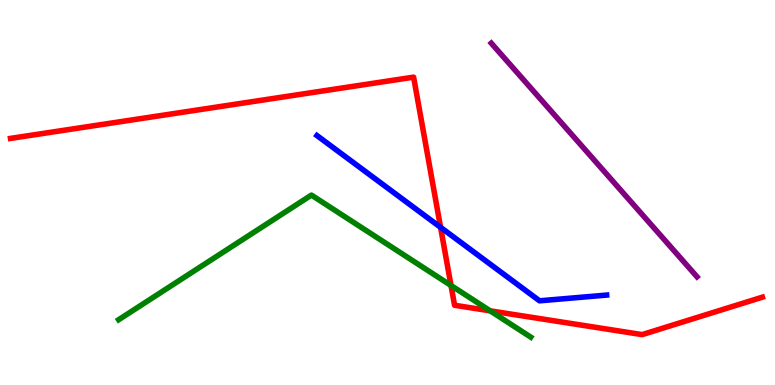[{'lines': ['blue', 'red'], 'intersections': [{'x': 5.68, 'y': 4.09}]}, {'lines': ['green', 'red'], 'intersections': [{'x': 5.82, 'y': 2.58}, {'x': 6.32, 'y': 1.93}]}, {'lines': ['purple', 'red'], 'intersections': []}, {'lines': ['blue', 'green'], 'intersections': []}, {'lines': ['blue', 'purple'], 'intersections': []}, {'lines': ['green', 'purple'], 'intersections': []}]